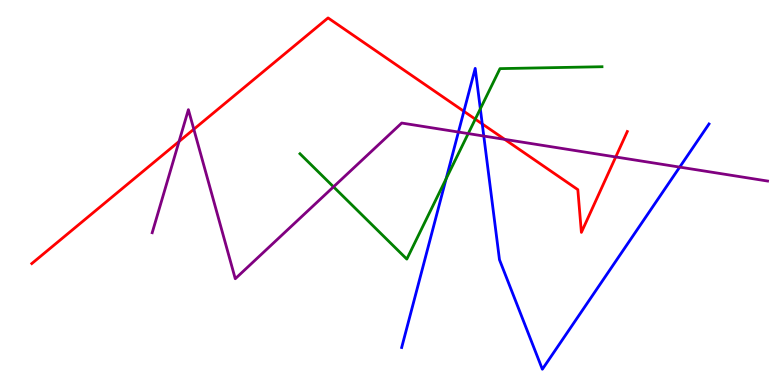[{'lines': ['blue', 'red'], 'intersections': [{'x': 5.99, 'y': 7.11}, {'x': 6.22, 'y': 6.78}]}, {'lines': ['green', 'red'], 'intersections': [{'x': 6.13, 'y': 6.91}]}, {'lines': ['purple', 'red'], 'intersections': [{'x': 2.31, 'y': 6.33}, {'x': 2.5, 'y': 6.64}, {'x': 6.51, 'y': 6.38}, {'x': 7.94, 'y': 5.92}]}, {'lines': ['blue', 'green'], 'intersections': [{'x': 5.76, 'y': 5.36}, {'x': 6.2, 'y': 7.17}]}, {'lines': ['blue', 'purple'], 'intersections': [{'x': 5.92, 'y': 6.57}, {'x': 6.24, 'y': 6.47}, {'x': 8.77, 'y': 5.66}]}, {'lines': ['green', 'purple'], 'intersections': [{'x': 4.3, 'y': 5.15}, {'x': 6.04, 'y': 6.53}]}]